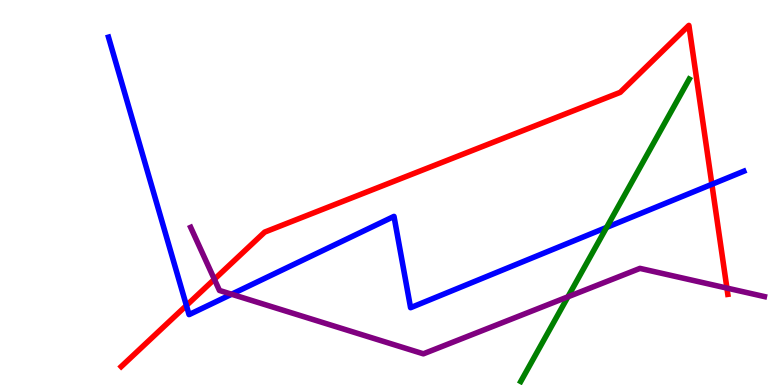[{'lines': ['blue', 'red'], 'intersections': [{'x': 2.41, 'y': 2.07}, {'x': 9.19, 'y': 5.21}]}, {'lines': ['green', 'red'], 'intersections': []}, {'lines': ['purple', 'red'], 'intersections': [{'x': 2.77, 'y': 2.75}, {'x': 9.38, 'y': 2.52}]}, {'lines': ['blue', 'green'], 'intersections': [{'x': 7.83, 'y': 4.09}]}, {'lines': ['blue', 'purple'], 'intersections': [{'x': 2.99, 'y': 2.36}]}, {'lines': ['green', 'purple'], 'intersections': [{'x': 7.33, 'y': 2.29}]}]